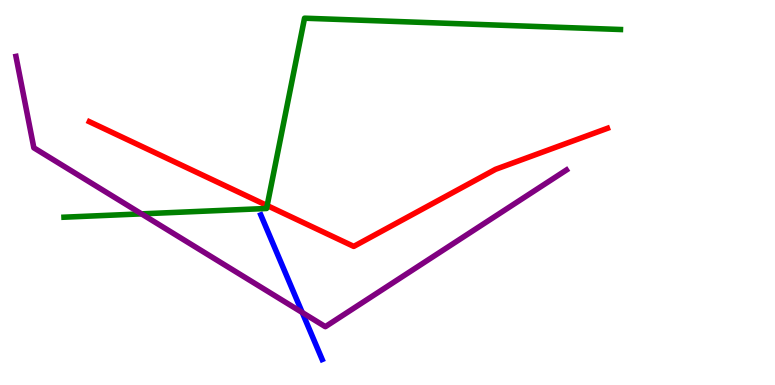[{'lines': ['blue', 'red'], 'intersections': []}, {'lines': ['green', 'red'], 'intersections': [{'x': 3.45, 'y': 4.66}]}, {'lines': ['purple', 'red'], 'intersections': []}, {'lines': ['blue', 'green'], 'intersections': []}, {'lines': ['blue', 'purple'], 'intersections': [{'x': 3.9, 'y': 1.88}]}, {'lines': ['green', 'purple'], 'intersections': [{'x': 1.83, 'y': 4.45}]}]